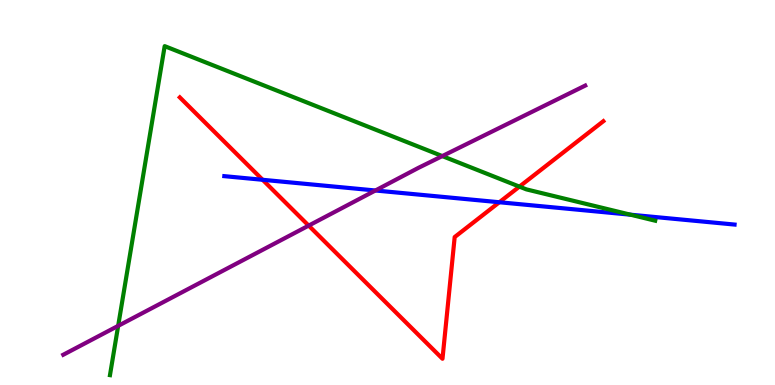[{'lines': ['blue', 'red'], 'intersections': [{'x': 3.39, 'y': 5.33}, {'x': 6.44, 'y': 4.75}]}, {'lines': ['green', 'red'], 'intersections': [{'x': 6.7, 'y': 5.15}]}, {'lines': ['purple', 'red'], 'intersections': [{'x': 3.98, 'y': 4.14}]}, {'lines': ['blue', 'green'], 'intersections': [{'x': 8.14, 'y': 4.42}]}, {'lines': ['blue', 'purple'], 'intersections': [{'x': 4.84, 'y': 5.05}]}, {'lines': ['green', 'purple'], 'intersections': [{'x': 1.52, 'y': 1.54}, {'x': 5.71, 'y': 5.95}]}]